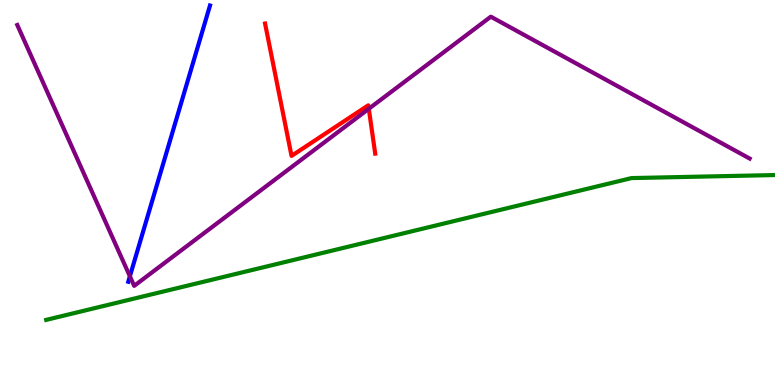[{'lines': ['blue', 'red'], 'intersections': []}, {'lines': ['green', 'red'], 'intersections': []}, {'lines': ['purple', 'red'], 'intersections': [{'x': 4.76, 'y': 7.17}]}, {'lines': ['blue', 'green'], 'intersections': []}, {'lines': ['blue', 'purple'], 'intersections': [{'x': 1.68, 'y': 2.82}]}, {'lines': ['green', 'purple'], 'intersections': []}]